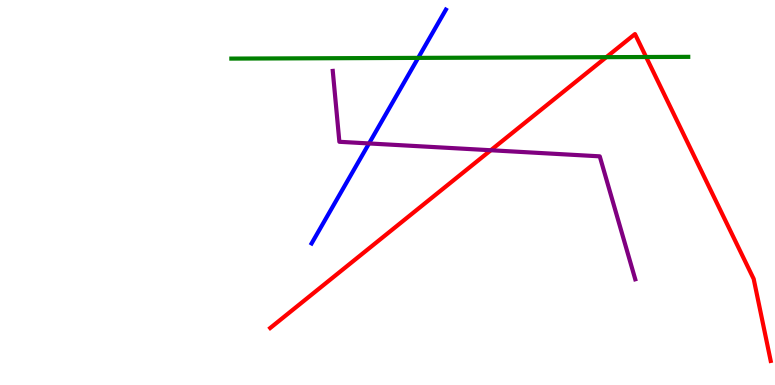[{'lines': ['blue', 'red'], 'intersections': []}, {'lines': ['green', 'red'], 'intersections': [{'x': 7.82, 'y': 8.52}, {'x': 8.34, 'y': 8.52}]}, {'lines': ['purple', 'red'], 'intersections': [{'x': 6.33, 'y': 6.1}]}, {'lines': ['blue', 'green'], 'intersections': [{'x': 5.4, 'y': 8.5}]}, {'lines': ['blue', 'purple'], 'intersections': [{'x': 4.76, 'y': 6.27}]}, {'lines': ['green', 'purple'], 'intersections': []}]